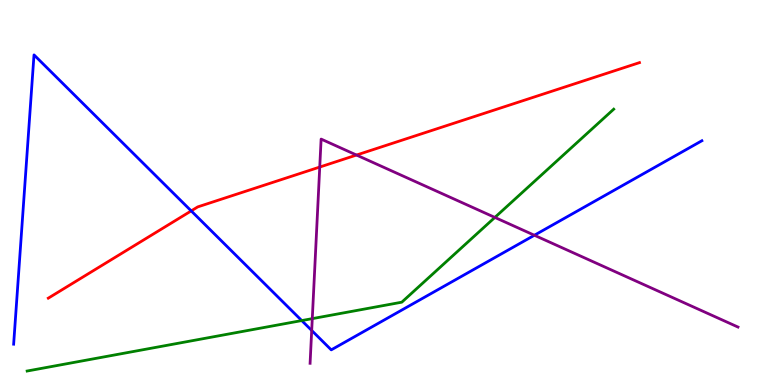[{'lines': ['blue', 'red'], 'intersections': [{'x': 2.47, 'y': 4.52}]}, {'lines': ['green', 'red'], 'intersections': []}, {'lines': ['purple', 'red'], 'intersections': [{'x': 4.13, 'y': 5.66}, {'x': 4.6, 'y': 5.97}]}, {'lines': ['blue', 'green'], 'intersections': [{'x': 3.89, 'y': 1.67}]}, {'lines': ['blue', 'purple'], 'intersections': [{'x': 4.02, 'y': 1.42}, {'x': 6.9, 'y': 3.89}]}, {'lines': ['green', 'purple'], 'intersections': [{'x': 4.03, 'y': 1.72}, {'x': 6.39, 'y': 4.35}]}]